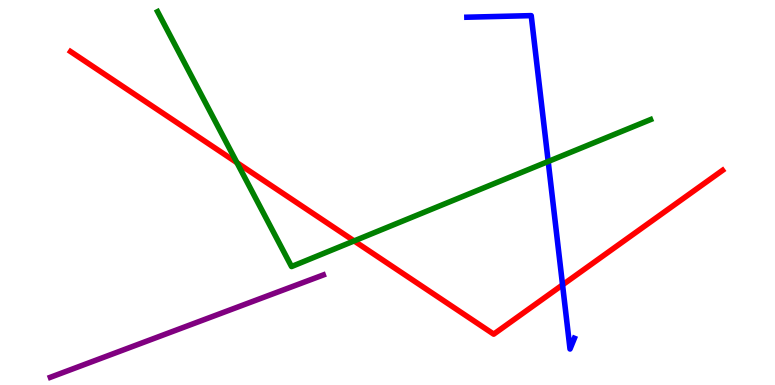[{'lines': ['blue', 'red'], 'intersections': [{'x': 7.26, 'y': 2.6}]}, {'lines': ['green', 'red'], 'intersections': [{'x': 3.06, 'y': 5.77}, {'x': 4.57, 'y': 3.74}]}, {'lines': ['purple', 'red'], 'intersections': []}, {'lines': ['blue', 'green'], 'intersections': [{'x': 7.07, 'y': 5.81}]}, {'lines': ['blue', 'purple'], 'intersections': []}, {'lines': ['green', 'purple'], 'intersections': []}]